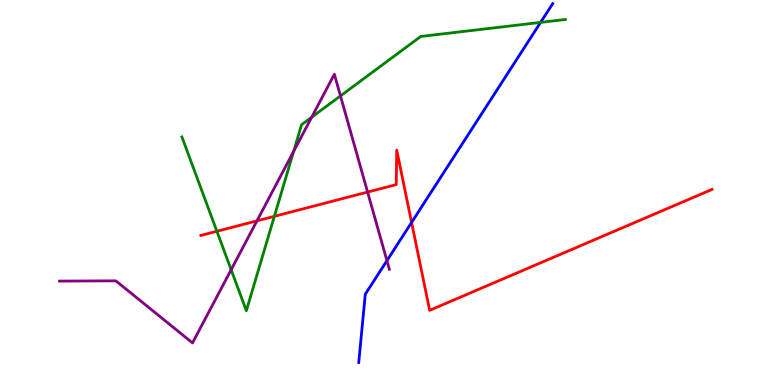[{'lines': ['blue', 'red'], 'intersections': [{'x': 5.31, 'y': 4.22}]}, {'lines': ['green', 'red'], 'intersections': [{'x': 2.8, 'y': 3.99}, {'x': 3.54, 'y': 4.38}]}, {'lines': ['purple', 'red'], 'intersections': [{'x': 3.32, 'y': 4.26}, {'x': 4.74, 'y': 5.01}]}, {'lines': ['blue', 'green'], 'intersections': [{'x': 6.98, 'y': 9.42}]}, {'lines': ['blue', 'purple'], 'intersections': [{'x': 4.99, 'y': 3.23}]}, {'lines': ['green', 'purple'], 'intersections': [{'x': 2.98, 'y': 2.99}, {'x': 3.79, 'y': 6.07}, {'x': 4.02, 'y': 6.96}, {'x': 4.39, 'y': 7.51}]}]